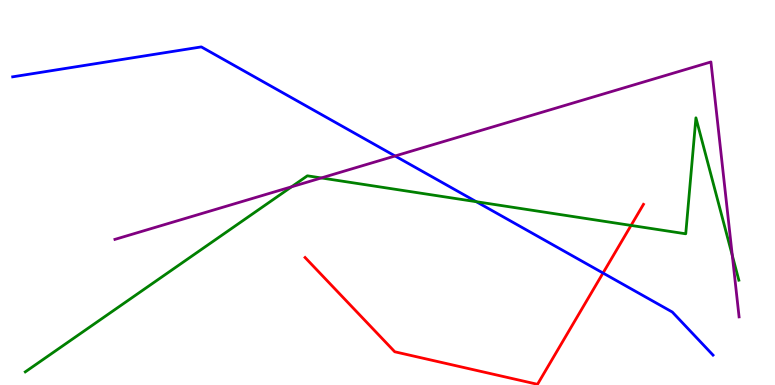[{'lines': ['blue', 'red'], 'intersections': [{'x': 7.78, 'y': 2.91}]}, {'lines': ['green', 'red'], 'intersections': [{'x': 8.14, 'y': 4.14}]}, {'lines': ['purple', 'red'], 'intersections': []}, {'lines': ['blue', 'green'], 'intersections': [{'x': 6.15, 'y': 4.76}]}, {'lines': ['blue', 'purple'], 'intersections': [{'x': 5.1, 'y': 5.95}]}, {'lines': ['green', 'purple'], 'intersections': [{'x': 3.76, 'y': 5.15}, {'x': 4.15, 'y': 5.38}, {'x': 9.45, 'y': 3.37}]}]